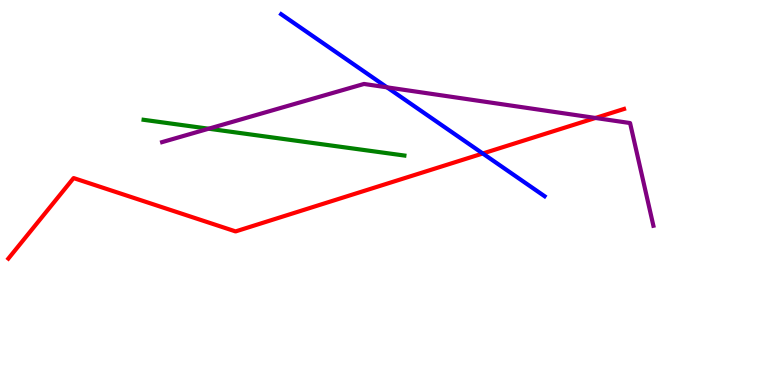[{'lines': ['blue', 'red'], 'intersections': [{'x': 6.23, 'y': 6.01}]}, {'lines': ['green', 'red'], 'intersections': []}, {'lines': ['purple', 'red'], 'intersections': [{'x': 7.68, 'y': 6.94}]}, {'lines': ['blue', 'green'], 'intersections': []}, {'lines': ['blue', 'purple'], 'intersections': [{'x': 4.99, 'y': 7.73}]}, {'lines': ['green', 'purple'], 'intersections': [{'x': 2.69, 'y': 6.66}]}]